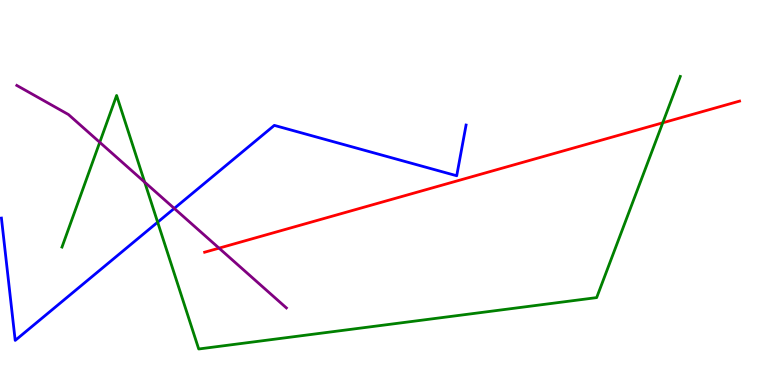[{'lines': ['blue', 'red'], 'intersections': []}, {'lines': ['green', 'red'], 'intersections': [{'x': 8.55, 'y': 6.81}]}, {'lines': ['purple', 'red'], 'intersections': [{'x': 2.83, 'y': 3.55}]}, {'lines': ['blue', 'green'], 'intersections': [{'x': 2.03, 'y': 4.23}]}, {'lines': ['blue', 'purple'], 'intersections': [{'x': 2.25, 'y': 4.59}]}, {'lines': ['green', 'purple'], 'intersections': [{'x': 1.29, 'y': 6.3}, {'x': 1.87, 'y': 5.27}]}]